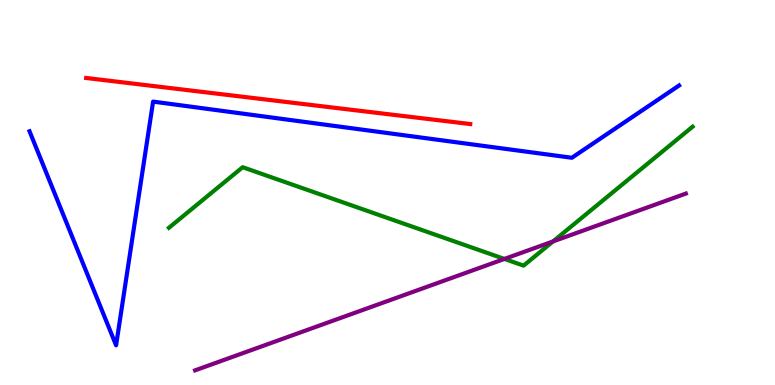[{'lines': ['blue', 'red'], 'intersections': []}, {'lines': ['green', 'red'], 'intersections': []}, {'lines': ['purple', 'red'], 'intersections': []}, {'lines': ['blue', 'green'], 'intersections': []}, {'lines': ['blue', 'purple'], 'intersections': []}, {'lines': ['green', 'purple'], 'intersections': [{'x': 6.51, 'y': 3.27}, {'x': 7.14, 'y': 3.73}]}]